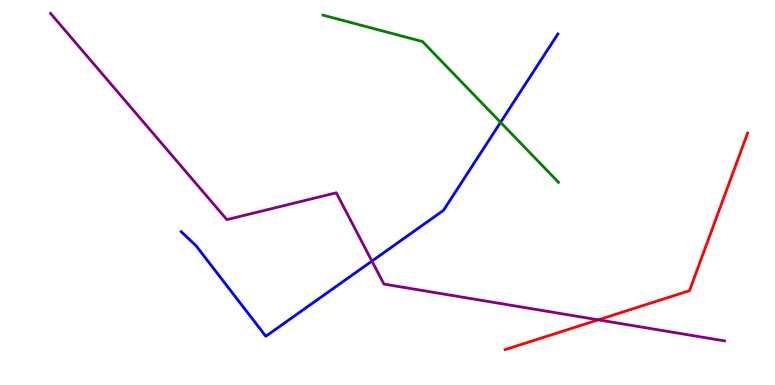[{'lines': ['blue', 'red'], 'intersections': []}, {'lines': ['green', 'red'], 'intersections': []}, {'lines': ['purple', 'red'], 'intersections': [{'x': 7.72, 'y': 1.69}]}, {'lines': ['blue', 'green'], 'intersections': [{'x': 6.46, 'y': 6.82}]}, {'lines': ['blue', 'purple'], 'intersections': [{'x': 4.8, 'y': 3.22}]}, {'lines': ['green', 'purple'], 'intersections': []}]